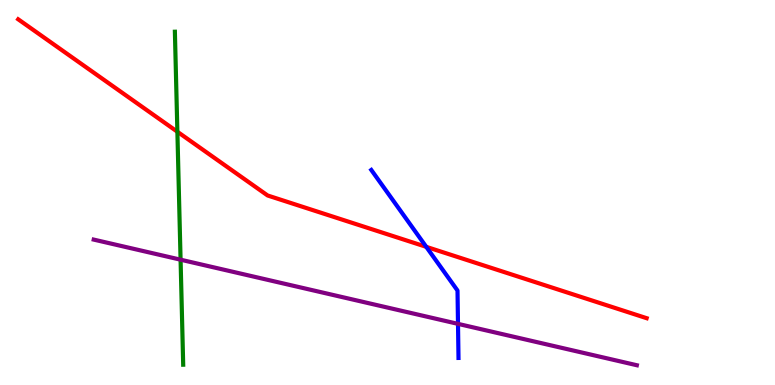[{'lines': ['blue', 'red'], 'intersections': [{'x': 5.5, 'y': 3.59}]}, {'lines': ['green', 'red'], 'intersections': [{'x': 2.29, 'y': 6.58}]}, {'lines': ['purple', 'red'], 'intersections': []}, {'lines': ['blue', 'green'], 'intersections': []}, {'lines': ['blue', 'purple'], 'intersections': [{'x': 5.91, 'y': 1.59}]}, {'lines': ['green', 'purple'], 'intersections': [{'x': 2.33, 'y': 3.25}]}]